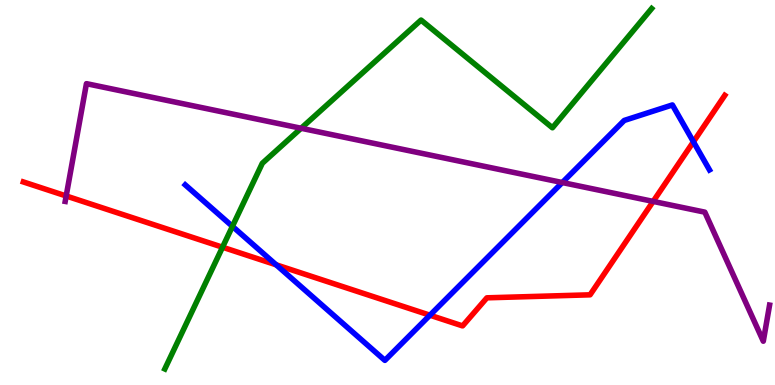[{'lines': ['blue', 'red'], 'intersections': [{'x': 3.56, 'y': 3.12}, {'x': 5.55, 'y': 1.81}, {'x': 8.95, 'y': 6.32}]}, {'lines': ['green', 'red'], 'intersections': [{'x': 2.87, 'y': 3.58}]}, {'lines': ['purple', 'red'], 'intersections': [{'x': 0.854, 'y': 4.91}, {'x': 8.43, 'y': 4.77}]}, {'lines': ['blue', 'green'], 'intersections': [{'x': 3.0, 'y': 4.12}]}, {'lines': ['blue', 'purple'], 'intersections': [{'x': 7.26, 'y': 5.26}]}, {'lines': ['green', 'purple'], 'intersections': [{'x': 3.89, 'y': 6.67}]}]